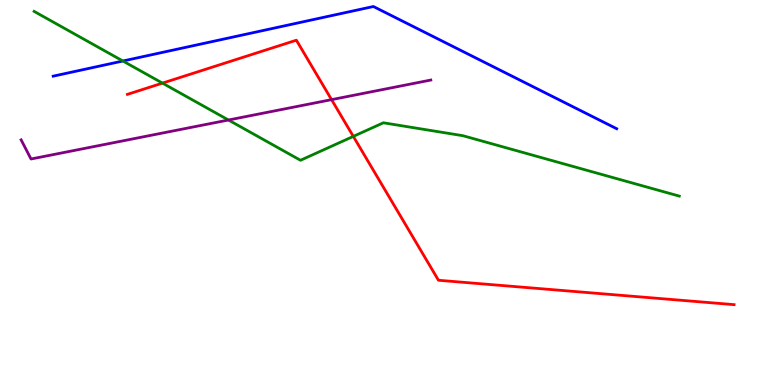[{'lines': ['blue', 'red'], 'intersections': []}, {'lines': ['green', 'red'], 'intersections': [{'x': 2.1, 'y': 7.84}, {'x': 4.56, 'y': 6.46}]}, {'lines': ['purple', 'red'], 'intersections': [{'x': 4.28, 'y': 7.41}]}, {'lines': ['blue', 'green'], 'intersections': [{'x': 1.59, 'y': 8.42}]}, {'lines': ['blue', 'purple'], 'intersections': []}, {'lines': ['green', 'purple'], 'intersections': [{'x': 2.95, 'y': 6.88}]}]